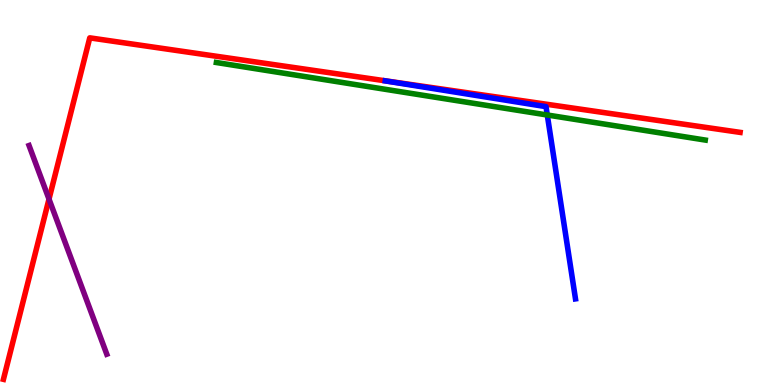[{'lines': ['blue', 'red'], 'intersections': []}, {'lines': ['green', 'red'], 'intersections': []}, {'lines': ['purple', 'red'], 'intersections': [{'x': 0.632, 'y': 4.83}]}, {'lines': ['blue', 'green'], 'intersections': [{'x': 7.06, 'y': 7.01}]}, {'lines': ['blue', 'purple'], 'intersections': []}, {'lines': ['green', 'purple'], 'intersections': []}]